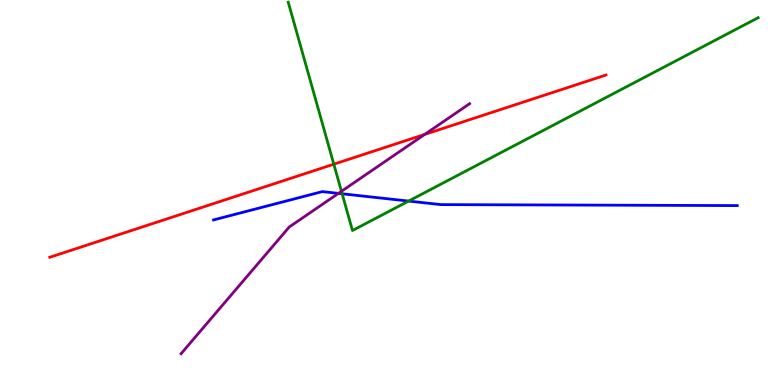[{'lines': ['blue', 'red'], 'intersections': []}, {'lines': ['green', 'red'], 'intersections': [{'x': 4.31, 'y': 5.74}]}, {'lines': ['purple', 'red'], 'intersections': [{'x': 5.48, 'y': 6.51}]}, {'lines': ['blue', 'green'], 'intersections': [{'x': 4.41, 'y': 4.97}, {'x': 5.27, 'y': 4.78}]}, {'lines': ['blue', 'purple'], 'intersections': [{'x': 4.37, 'y': 4.98}]}, {'lines': ['green', 'purple'], 'intersections': [{'x': 4.41, 'y': 5.03}]}]